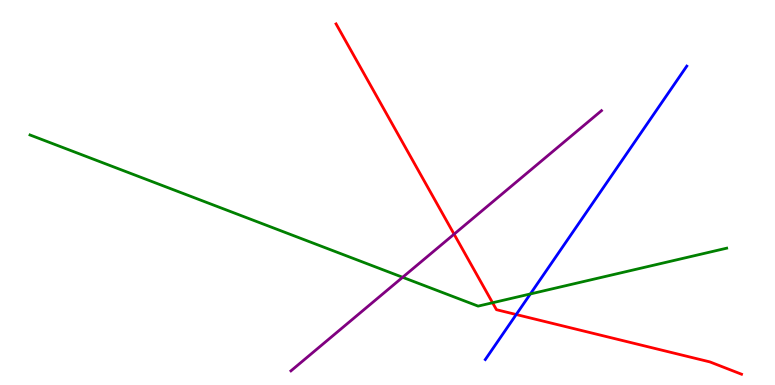[{'lines': ['blue', 'red'], 'intersections': [{'x': 6.66, 'y': 1.83}]}, {'lines': ['green', 'red'], 'intersections': [{'x': 6.36, 'y': 2.14}]}, {'lines': ['purple', 'red'], 'intersections': [{'x': 5.86, 'y': 3.92}]}, {'lines': ['blue', 'green'], 'intersections': [{'x': 6.84, 'y': 2.37}]}, {'lines': ['blue', 'purple'], 'intersections': []}, {'lines': ['green', 'purple'], 'intersections': [{'x': 5.2, 'y': 2.8}]}]